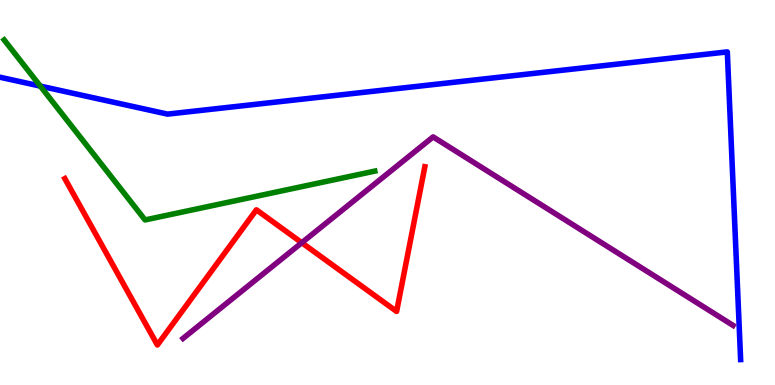[{'lines': ['blue', 'red'], 'intersections': []}, {'lines': ['green', 'red'], 'intersections': []}, {'lines': ['purple', 'red'], 'intersections': [{'x': 3.89, 'y': 3.7}]}, {'lines': ['blue', 'green'], 'intersections': [{'x': 0.52, 'y': 7.76}]}, {'lines': ['blue', 'purple'], 'intersections': []}, {'lines': ['green', 'purple'], 'intersections': []}]